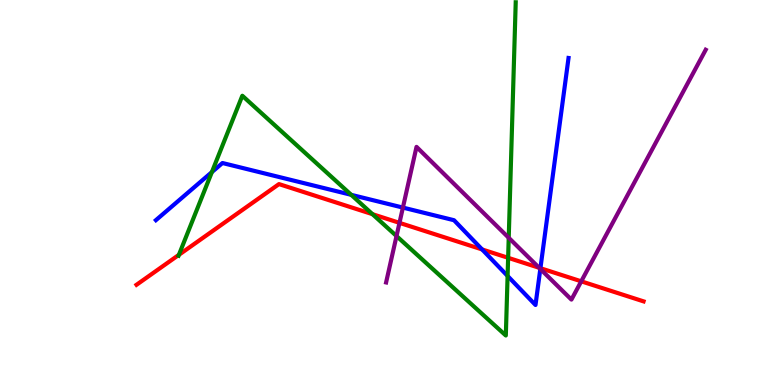[{'lines': ['blue', 'red'], 'intersections': [{'x': 6.22, 'y': 3.52}, {'x': 6.97, 'y': 3.03}]}, {'lines': ['green', 'red'], 'intersections': [{'x': 2.31, 'y': 3.38}, {'x': 4.81, 'y': 4.44}, {'x': 6.56, 'y': 3.3}]}, {'lines': ['purple', 'red'], 'intersections': [{'x': 5.15, 'y': 4.21}, {'x': 6.96, 'y': 3.04}, {'x': 7.5, 'y': 2.69}]}, {'lines': ['blue', 'green'], 'intersections': [{'x': 2.73, 'y': 5.53}, {'x': 4.53, 'y': 4.94}, {'x': 6.55, 'y': 2.83}]}, {'lines': ['blue', 'purple'], 'intersections': [{'x': 5.2, 'y': 4.61}, {'x': 6.97, 'y': 3.01}]}, {'lines': ['green', 'purple'], 'intersections': [{'x': 5.12, 'y': 3.87}, {'x': 6.56, 'y': 3.82}]}]